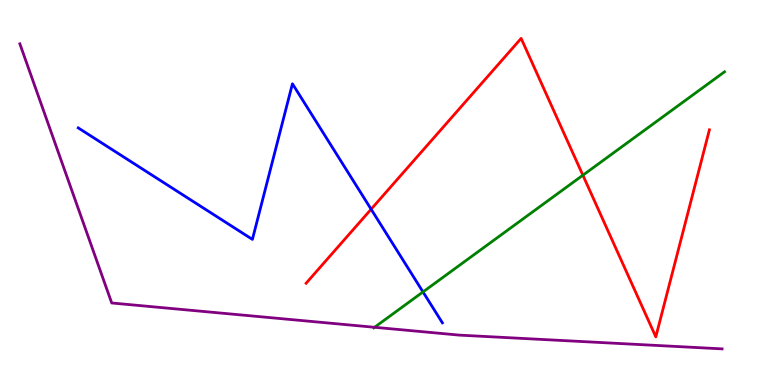[{'lines': ['blue', 'red'], 'intersections': [{'x': 4.79, 'y': 4.57}]}, {'lines': ['green', 'red'], 'intersections': [{'x': 7.52, 'y': 5.45}]}, {'lines': ['purple', 'red'], 'intersections': []}, {'lines': ['blue', 'green'], 'intersections': [{'x': 5.46, 'y': 2.42}]}, {'lines': ['blue', 'purple'], 'intersections': []}, {'lines': ['green', 'purple'], 'intersections': [{'x': 4.83, 'y': 1.5}]}]